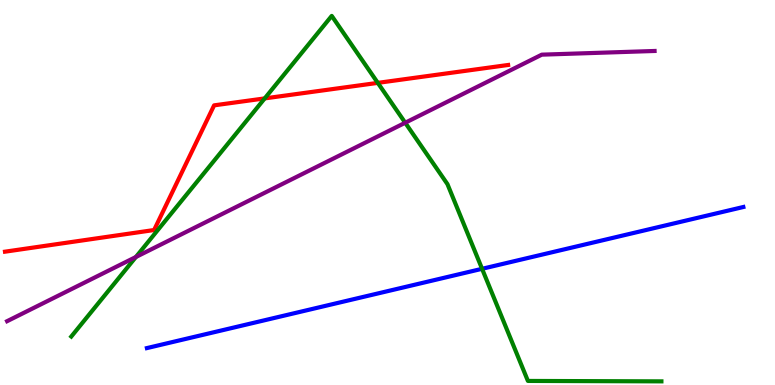[{'lines': ['blue', 'red'], 'intersections': []}, {'lines': ['green', 'red'], 'intersections': [{'x': 3.42, 'y': 7.44}, {'x': 4.87, 'y': 7.85}]}, {'lines': ['purple', 'red'], 'intersections': []}, {'lines': ['blue', 'green'], 'intersections': [{'x': 6.22, 'y': 3.02}]}, {'lines': ['blue', 'purple'], 'intersections': []}, {'lines': ['green', 'purple'], 'intersections': [{'x': 1.75, 'y': 3.33}, {'x': 5.23, 'y': 6.81}]}]